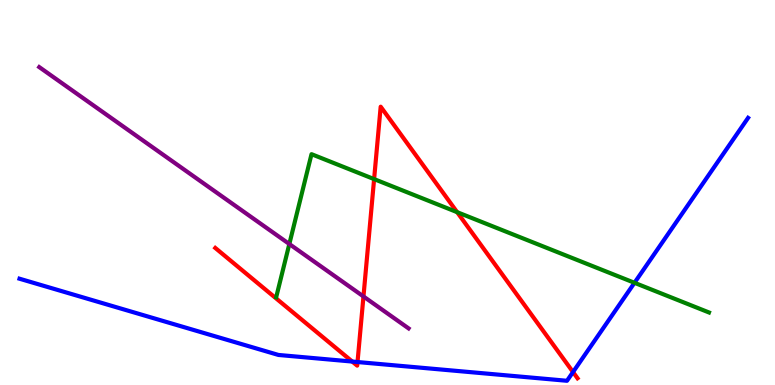[{'lines': ['blue', 'red'], 'intersections': [{'x': 4.55, 'y': 0.609}, {'x': 4.61, 'y': 0.597}, {'x': 7.39, 'y': 0.337}]}, {'lines': ['green', 'red'], 'intersections': [{'x': 4.83, 'y': 5.35}, {'x': 5.9, 'y': 4.49}]}, {'lines': ['purple', 'red'], 'intersections': [{'x': 4.69, 'y': 2.3}]}, {'lines': ['blue', 'green'], 'intersections': [{'x': 8.19, 'y': 2.65}]}, {'lines': ['blue', 'purple'], 'intersections': []}, {'lines': ['green', 'purple'], 'intersections': [{'x': 3.73, 'y': 3.66}]}]